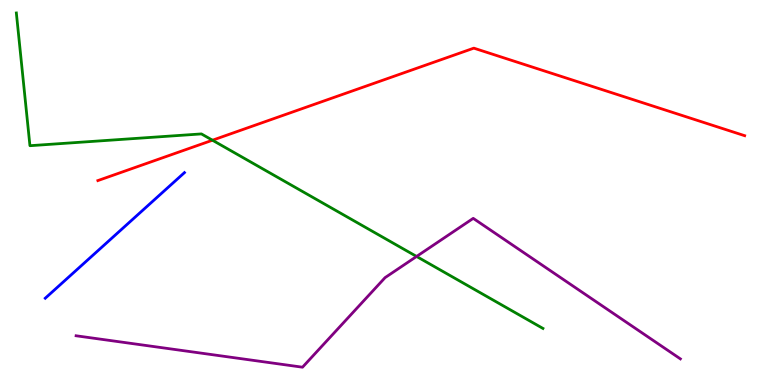[{'lines': ['blue', 'red'], 'intersections': []}, {'lines': ['green', 'red'], 'intersections': [{'x': 2.74, 'y': 6.36}]}, {'lines': ['purple', 'red'], 'intersections': []}, {'lines': ['blue', 'green'], 'intersections': []}, {'lines': ['blue', 'purple'], 'intersections': []}, {'lines': ['green', 'purple'], 'intersections': [{'x': 5.38, 'y': 3.34}]}]